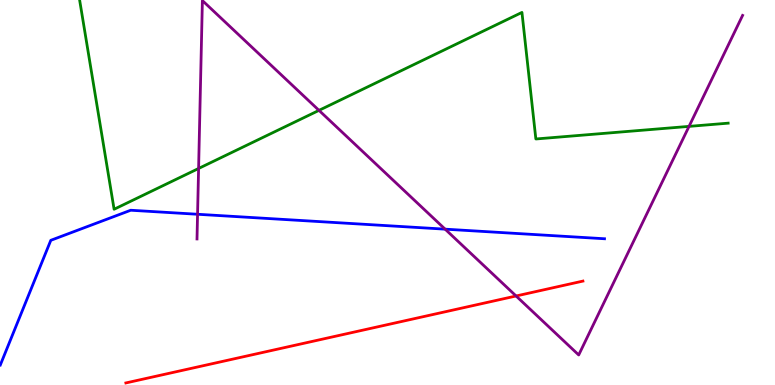[{'lines': ['blue', 'red'], 'intersections': []}, {'lines': ['green', 'red'], 'intersections': []}, {'lines': ['purple', 'red'], 'intersections': [{'x': 6.66, 'y': 2.31}]}, {'lines': ['blue', 'green'], 'intersections': []}, {'lines': ['blue', 'purple'], 'intersections': [{'x': 2.55, 'y': 4.43}, {'x': 5.74, 'y': 4.05}]}, {'lines': ['green', 'purple'], 'intersections': [{'x': 2.56, 'y': 5.62}, {'x': 4.12, 'y': 7.13}, {'x': 8.89, 'y': 6.72}]}]